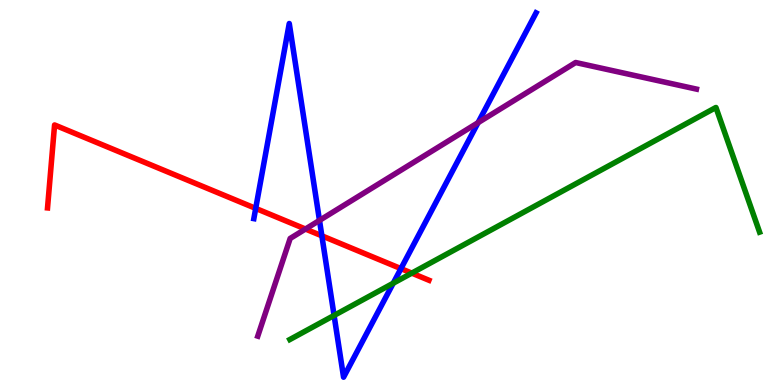[{'lines': ['blue', 'red'], 'intersections': [{'x': 3.3, 'y': 4.59}, {'x': 4.15, 'y': 3.87}, {'x': 5.17, 'y': 3.02}]}, {'lines': ['green', 'red'], 'intersections': [{'x': 5.31, 'y': 2.91}]}, {'lines': ['purple', 'red'], 'intersections': [{'x': 3.94, 'y': 4.05}]}, {'lines': ['blue', 'green'], 'intersections': [{'x': 4.31, 'y': 1.81}, {'x': 5.07, 'y': 2.64}]}, {'lines': ['blue', 'purple'], 'intersections': [{'x': 4.12, 'y': 4.28}, {'x': 6.17, 'y': 6.81}]}, {'lines': ['green', 'purple'], 'intersections': []}]